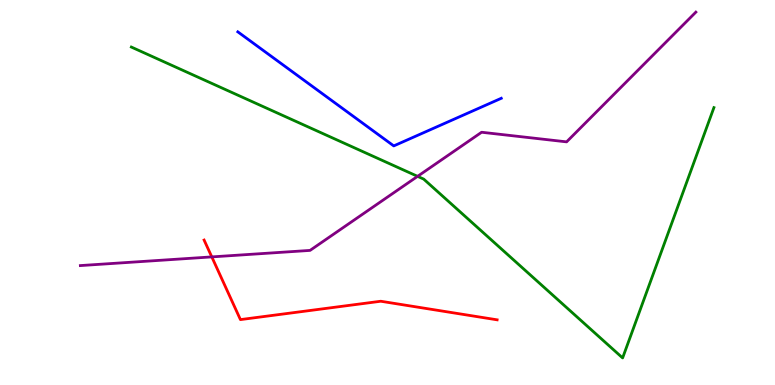[{'lines': ['blue', 'red'], 'intersections': []}, {'lines': ['green', 'red'], 'intersections': []}, {'lines': ['purple', 'red'], 'intersections': [{'x': 2.73, 'y': 3.33}]}, {'lines': ['blue', 'green'], 'intersections': []}, {'lines': ['blue', 'purple'], 'intersections': []}, {'lines': ['green', 'purple'], 'intersections': [{'x': 5.39, 'y': 5.42}]}]